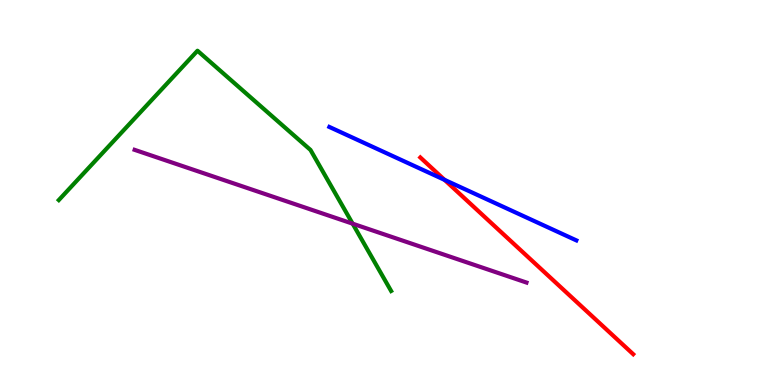[{'lines': ['blue', 'red'], 'intersections': [{'x': 5.74, 'y': 5.33}]}, {'lines': ['green', 'red'], 'intersections': []}, {'lines': ['purple', 'red'], 'intersections': []}, {'lines': ['blue', 'green'], 'intersections': []}, {'lines': ['blue', 'purple'], 'intersections': []}, {'lines': ['green', 'purple'], 'intersections': [{'x': 4.55, 'y': 4.19}]}]